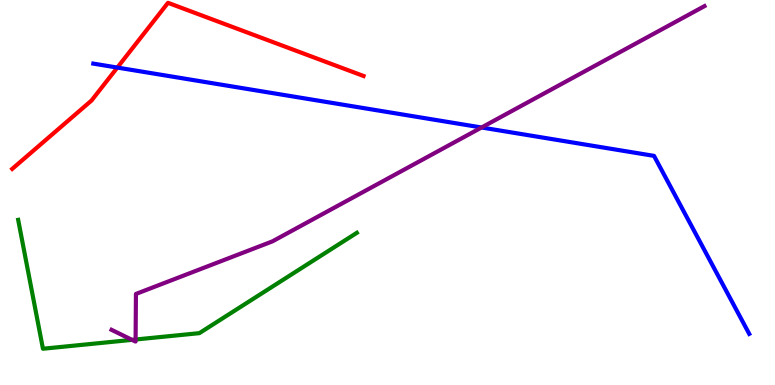[{'lines': ['blue', 'red'], 'intersections': [{'x': 1.51, 'y': 8.25}]}, {'lines': ['green', 'red'], 'intersections': []}, {'lines': ['purple', 'red'], 'intersections': []}, {'lines': ['blue', 'green'], 'intersections': []}, {'lines': ['blue', 'purple'], 'intersections': [{'x': 6.21, 'y': 6.69}]}, {'lines': ['green', 'purple'], 'intersections': [{'x': 1.7, 'y': 1.17}, {'x': 1.75, 'y': 1.18}]}]